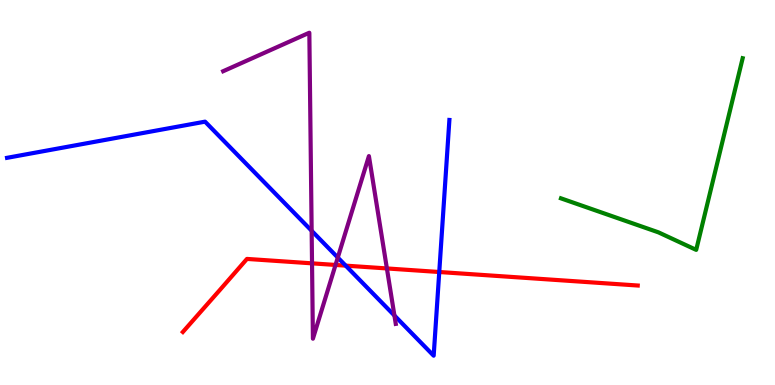[{'lines': ['blue', 'red'], 'intersections': [{'x': 4.46, 'y': 3.1}, {'x': 5.67, 'y': 2.93}]}, {'lines': ['green', 'red'], 'intersections': []}, {'lines': ['purple', 'red'], 'intersections': [{'x': 4.03, 'y': 3.16}, {'x': 4.33, 'y': 3.12}, {'x': 4.99, 'y': 3.03}]}, {'lines': ['blue', 'green'], 'intersections': []}, {'lines': ['blue', 'purple'], 'intersections': [{'x': 4.02, 'y': 4.01}, {'x': 4.36, 'y': 3.31}, {'x': 5.09, 'y': 1.8}]}, {'lines': ['green', 'purple'], 'intersections': []}]